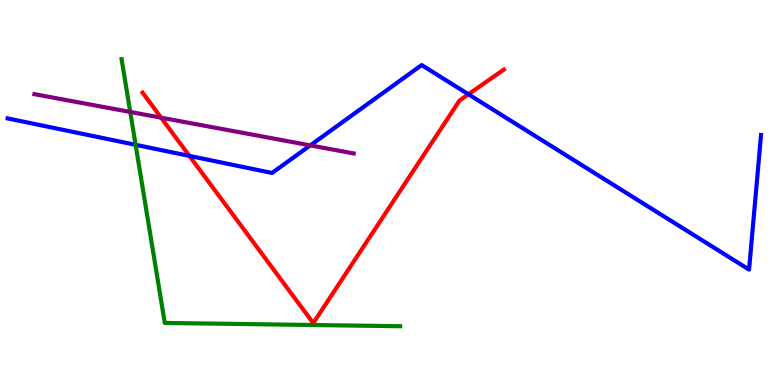[{'lines': ['blue', 'red'], 'intersections': [{'x': 2.44, 'y': 5.95}, {'x': 6.04, 'y': 7.55}]}, {'lines': ['green', 'red'], 'intersections': []}, {'lines': ['purple', 'red'], 'intersections': [{'x': 2.08, 'y': 6.94}]}, {'lines': ['blue', 'green'], 'intersections': [{'x': 1.75, 'y': 6.24}]}, {'lines': ['blue', 'purple'], 'intersections': [{'x': 4.0, 'y': 6.22}]}, {'lines': ['green', 'purple'], 'intersections': [{'x': 1.68, 'y': 7.09}]}]